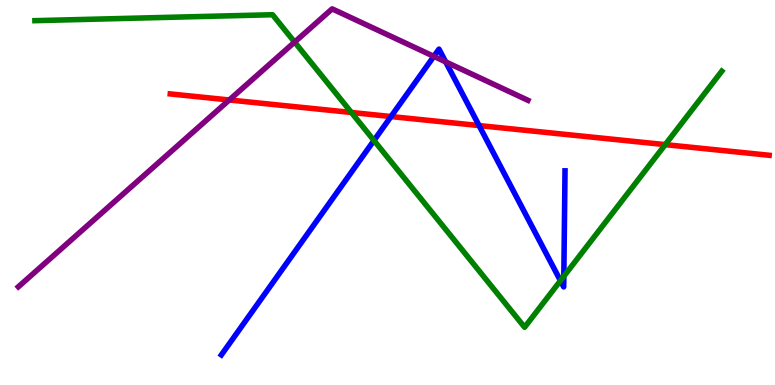[{'lines': ['blue', 'red'], 'intersections': [{'x': 5.05, 'y': 6.97}, {'x': 6.18, 'y': 6.74}]}, {'lines': ['green', 'red'], 'intersections': [{'x': 4.53, 'y': 7.08}, {'x': 8.58, 'y': 6.24}]}, {'lines': ['purple', 'red'], 'intersections': [{'x': 2.96, 'y': 7.4}]}, {'lines': ['blue', 'green'], 'intersections': [{'x': 4.83, 'y': 6.35}, {'x': 7.23, 'y': 2.71}, {'x': 7.28, 'y': 2.82}]}, {'lines': ['blue', 'purple'], 'intersections': [{'x': 5.6, 'y': 8.54}, {'x': 5.75, 'y': 8.39}]}, {'lines': ['green', 'purple'], 'intersections': [{'x': 3.8, 'y': 8.91}]}]